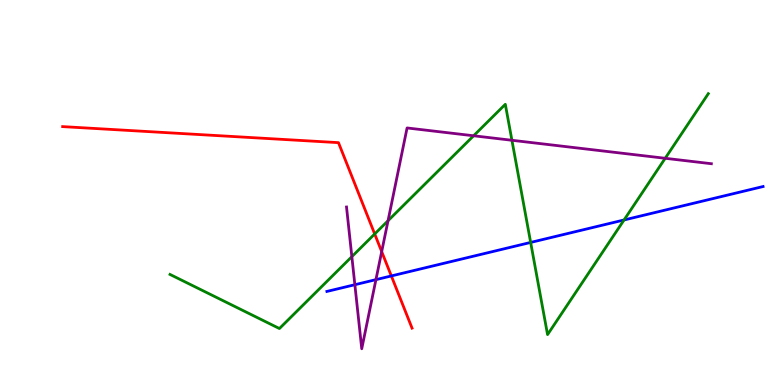[{'lines': ['blue', 'red'], 'intersections': [{'x': 5.05, 'y': 2.83}]}, {'lines': ['green', 'red'], 'intersections': [{'x': 4.83, 'y': 3.92}]}, {'lines': ['purple', 'red'], 'intersections': [{'x': 4.93, 'y': 3.46}]}, {'lines': ['blue', 'green'], 'intersections': [{'x': 6.85, 'y': 3.7}, {'x': 8.05, 'y': 4.29}]}, {'lines': ['blue', 'purple'], 'intersections': [{'x': 4.58, 'y': 2.6}, {'x': 4.85, 'y': 2.74}]}, {'lines': ['green', 'purple'], 'intersections': [{'x': 4.54, 'y': 3.33}, {'x': 5.01, 'y': 4.27}, {'x': 6.11, 'y': 6.47}, {'x': 6.61, 'y': 6.36}, {'x': 8.58, 'y': 5.89}]}]